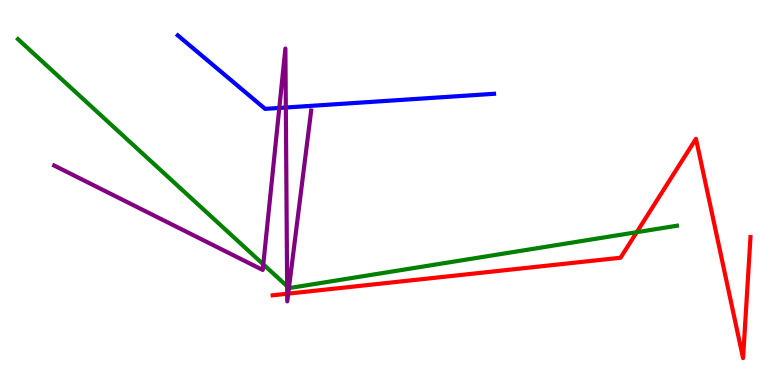[{'lines': ['blue', 'red'], 'intersections': []}, {'lines': ['green', 'red'], 'intersections': [{'x': 8.22, 'y': 3.97}]}, {'lines': ['purple', 'red'], 'intersections': [{'x': 3.71, 'y': 2.37}, {'x': 3.72, 'y': 2.37}]}, {'lines': ['blue', 'green'], 'intersections': []}, {'lines': ['blue', 'purple'], 'intersections': [{'x': 3.6, 'y': 7.2}, {'x': 3.69, 'y': 7.21}]}, {'lines': ['green', 'purple'], 'intersections': [{'x': 3.4, 'y': 3.13}, {'x': 3.71, 'y': 2.57}, {'x': 3.73, 'y': 2.52}]}]